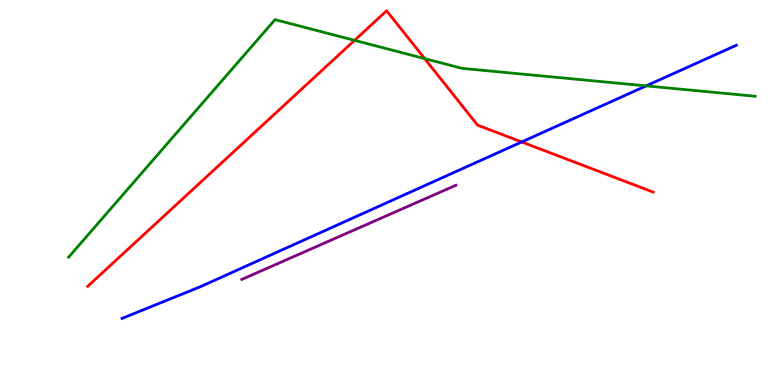[{'lines': ['blue', 'red'], 'intersections': [{'x': 6.73, 'y': 6.31}]}, {'lines': ['green', 'red'], 'intersections': [{'x': 4.57, 'y': 8.95}, {'x': 5.48, 'y': 8.48}]}, {'lines': ['purple', 'red'], 'intersections': []}, {'lines': ['blue', 'green'], 'intersections': [{'x': 8.34, 'y': 7.77}]}, {'lines': ['blue', 'purple'], 'intersections': []}, {'lines': ['green', 'purple'], 'intersections': []}]